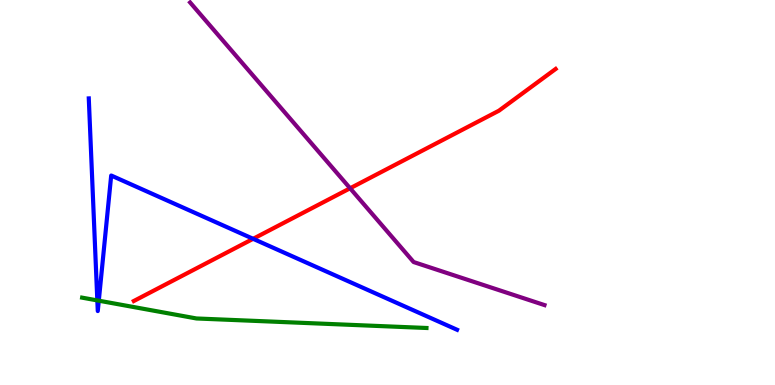[{'lines': ['blue', 'red'], 'intersections': [{'x': 3.27, 'y': 3.8}]}, {'lines': ['green', 'red'], 'intersections': []}, {'lines': ['purple', 'red'], 'intersections': [{'x': 4.52, 'y': 5.11}]}, {'lines': ['blue', 'green'], 'intersections': [{'x': 1.26, 'y': 2.2}, {'x': 1.27, 'y': 2.19}]}, {'lines': ['blue', 'purple'], 'intersections': []}, {'lines': ['green', 'purple'], 'intersections': []}]